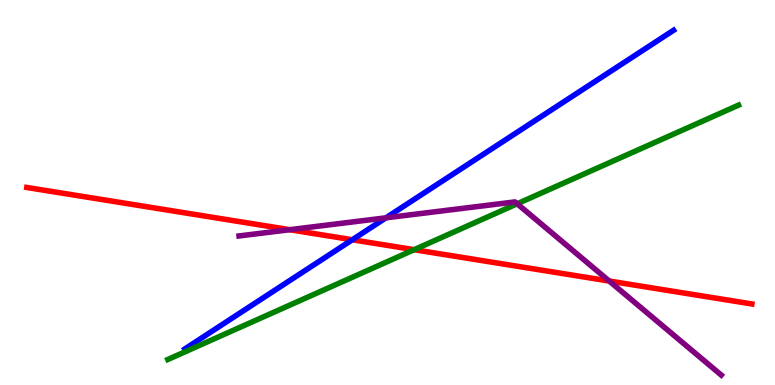[{'lines': ['blue', 'red'], 'intersections': [{'x': 4.55, 'y': 3.77}]}, {'lines': ['green', 'red'], 'intersections': [{'x': 5.34, 'y': 3.51}]}, {'lines': ['purple', 'red'], 'intersections': [{'x': 3.74, 'y': 4.03}, {'x': 7.86, 'y': 2.7}]}, {'lines': ['blue', 'green'], 'intersections': []}, {'lines': ['blue', 'purple'], 'intersections': [{'x': 4.98, 'y': 4.34}]}, {'lines': ['green', 'purple'], 'intersections': [{'x': 6.67, 'y': 4.71}]}]